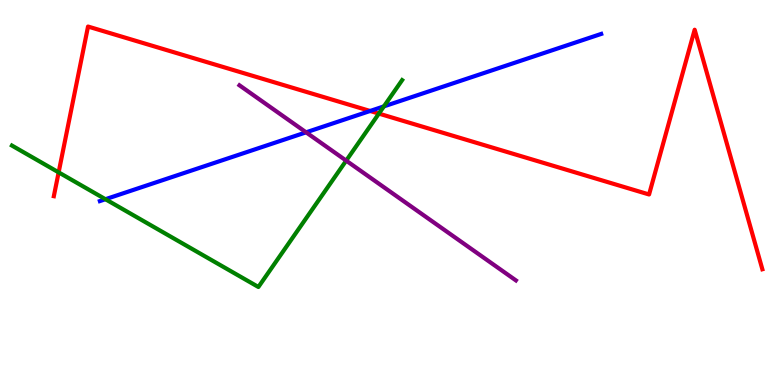[{'lines': ['blue', 'red'], 'intersections': [{'x': 4.78, 'y': 7.12}]}, {'lines': ['green', 'red'], 'intersections': [{'x': 0.757, 'y': 5.52}, {'x': 4.89, 'y': 7.05}]}, {'lines': ['purple', 'red'], 'intersections': []}, {'lines': ['blue', 'green'], 'intersections': [{'x': 1.36, 'y': 4.83}, {'x': 4.95, 'y': 7.24}]}, {'lines': ['blue', 'purple'], 'intersections': [{'x': 3.95, 'y': 6.56}]}, {'lines': ['green', 'purple'], 'intersections': [{'x': 4.47, 'y': 5.83}]}]